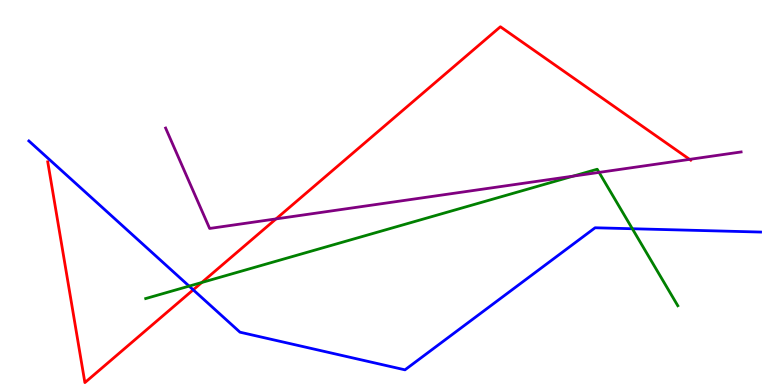[{'lines': ['blue', 'red'], 'intersections': [{'x': 2.49, 'y': 2.47}]}, {'lines': ['green', 'red'], 'intersections': [{'x': 2.6, 'y': 2.66}]}, {'lines': ['purple', 'red'], 'intersections': [{'x': 3.56, 'y': 4.31}, {'x': 8.9, 'y': 5.86}]}, {'lines': ['blue', 'green'], 'intersections': [{'x': 2.44, 'y': 2.57}, {'x': 8.16, 'y': 4.06}]}, {'lines': ['blue', 'purple'], 'intersections': []}, {'lines': ['green', 'purple'], 'intersections': [{'x': 7.4, 'y': 5.43}, {'x': 7.73, 'y': 5.52}]}]